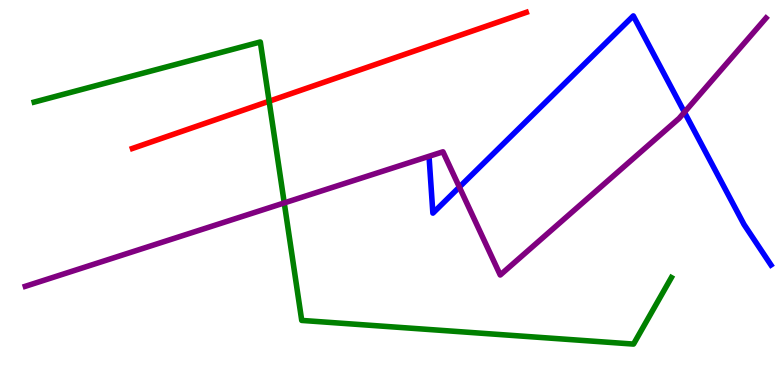[{'lines': ['blue', 'red'], 'intersections': []}, {'lines': ['green', 'red'], 'intersections': [{'x': 3.47, 'y': 7.37}]}, {'lines': ['purple', 'red'], 'intersections': []}, {'lines': ['blue', 'green'], 'intersections': []}, {'lines': ['blue', 'purple'], 'intersections': [{'x': 5.93, 'y': 5.14}, {'x': 8.83, 'y': 7.09}]}, {'lines': ['green', 'purple'], 'intersections': [{'x': 3.67, 'y': 4.73}]}]